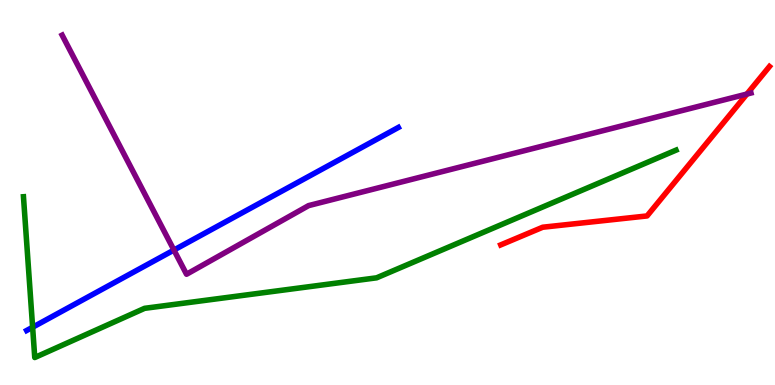[{'lines': ['blue', 'red'], 'intersections': []}, {'lines': ['green', 'red'], 'intersections': []}, {'lines': ['purple', 'red'], 'intersections': [{'x': 9.64, 'y': 7.56}]}, {'lines': ['blue', 'green'], 'intersections': [{'x': 0.421, 'y': 1.5}]}, {'lines': ['blue', 'purple'], 'intersections': [{'x': 2.24, 'y': 3.51}]}, {'lines': ['green', 'purple'], 'intersections': []}]